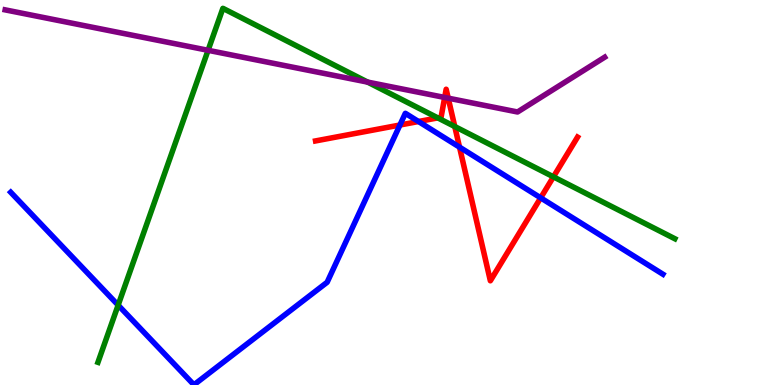[{'lines': ['blue', 'red'], 'intersections': [{'x': 5.16, 'y': 6.75}, {'x': 5.4, 'y': 6.84}, {'x': 5.93, 'y': 6.18}, {'x': 6.98, 'y': 4.86}]}, {'lines': ['green', 'red'], 'intersections': [{'x': 5.65, 'y': 6.94}, {'x': 5.87, 'y': 6.71}, {'x': 7.14, 'y': 5.41}]}, {'lines': ['purple', 'red'], 'intersections': [{'x': 5.74, 'y': 7.47}, {'x': 5.78, 'y': 7.45}]}, {'lines': ['blue', 'green'], 'intersections': [{'x': 1.52, 'y': 2.07}]}, {'lines': ['blue', 'purple'], 'intersections': []}, {'lines': ['green', 'purple'], 'intersections': [{'x': 2.68, 'y': 8.69}, {'x': 4.74, 'y': 7.87}]}]